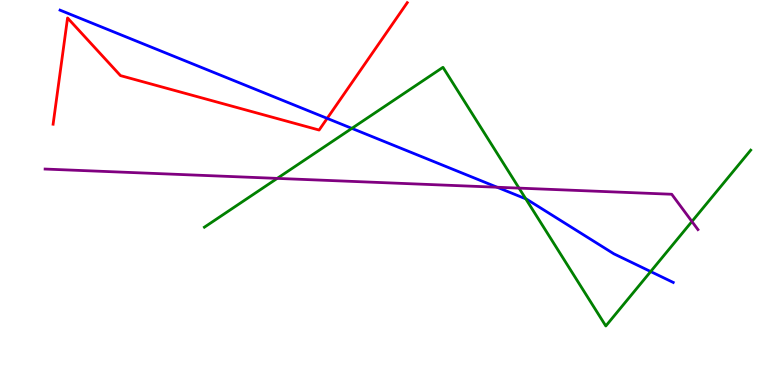[{'lines': ['blue', 'red'], 'intersections': [{'x': 4.22, 'y': 6.93}]}, {'lines': ['green', 'red'], 'intersections': []}, {'lines': ['purple', 'red'], 'intersections': []}, {'lines': ['blue', 'green'], 'intersections': [{'x': 4.54, 'y': 6.67}, {'x': 6.78, 'y': 4.84}, {'x': 8.4, 'y': 2.95}]}, {'lines': ['blue', 'purple'], 'intersections': [{'x': 6.41, 'y': 5.14}]}, {'lines': ['green', 'purple'], 'intersections': [{'x': 3.58, 'y': 5.37}, {'x': 6.7, 'y': 5.11}, {'x': 8.93, 'y': 4.25}]}]